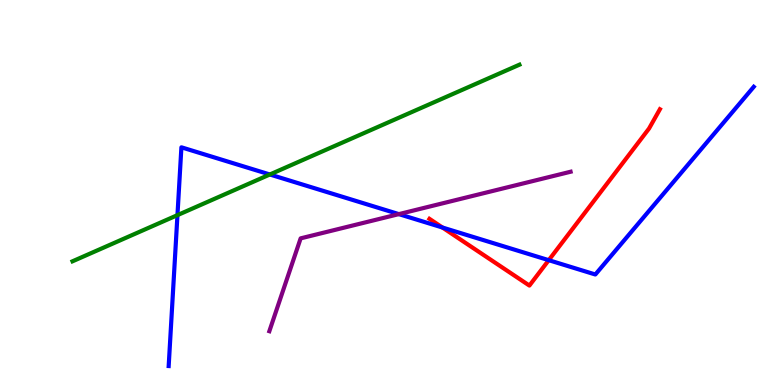[{'lines': ['blue', 'red'], 'intersections': [{'x': 5.71, 'y': 4.09}, {'x': 7.08, 'y': 3.24}]}, {'lines': ['green', 'red'], 'intersections': []}, {'lines': ['purple', 'red'], 'intersections': []}, {'lines': ['blue', 'green'], 'intersections': [{'x': 2.29, 'y': 4.41}, {'x': 3.48, 'y': 5.47}]}, {'lines': ['blue', 'purple'], 'intersections': [{'x': 5.15, 'y': 4.44}]}, {'lines': ['green', 'purple'], 'intersections': []}]